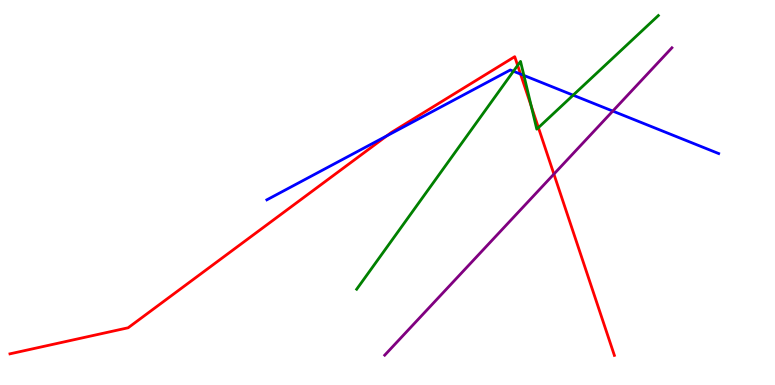[{'lines': ['blue', 'red'], 'intersections': [{'x': 4.99, 'y': 6.47}, {'x': 6.72, 'y': 8.08}]}, {'lines': ['green', 'red'], 'intersections': [{'x': 6.68, 'y': 8.3}, {'x': 6.86, 'y': 7.24}, {'x': 6.95, 'y': 6.68}]}, {'lines': ['purple', 'red'], 'intersections': [{'x': 7.15, 'y': 5.48}]}, {'lines': ['blue', 'green'], 'intersections': [{'x': 6.63, 'y': 8.15}, {'x': 6.76, 'y': 8.04}, {'x': 7.4, 'y': 7.53}]}, {'lines': ['blue', 'purple'], 'intersections': [{'x': 7.91, 'y': 7.11}]}, {'lines': ['green', 'purple'], 'intersections': []}]